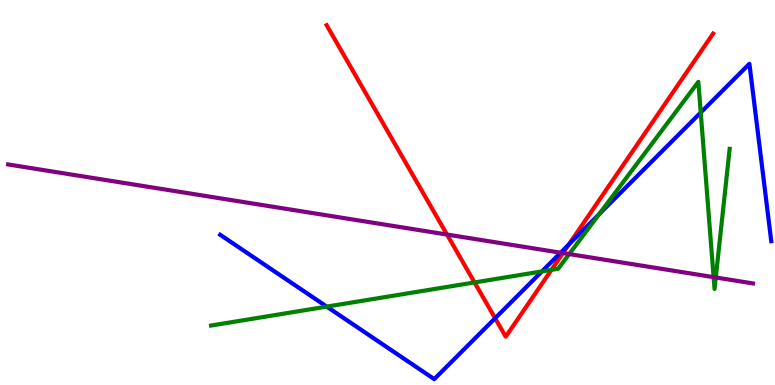[{'lines': ['blue', 'red'], 'intersections': [{'x': 6.39, 'y': 1.73}, {'x': 7.34, 'y': 3.65}]}, {'lines': ['green', 'red'], 'intersections': [{'x': 6.12, 'y': 2.66}, {'x': 7.12, 'y': 2.99}]}, {'lines': ['purple', 'red'], 'intersections': [{'x': 5.77, 'y': 3.91}, {'x': 7.26, 'y': 3.43}]}, {'lines': ['blue', 'green'], 'intersections': [{'x': 4.22, 'y': 2.04}, {'x': 6.99, 'y': 2.95}, {'x': 7.73, 'y': 4.44}, {'x': 9.04, 'y': 7.08}]}, {'lines': ['blue', 'purple'], 'intersections': [{'x': 7.23, 'y': 3.44}]}, {'lines': ['green', 'purple'], 'intersections': [{'x': 7.34, 'y': 3.4}, {'x': 9.21, 'y': 2.8}, {'x': 9.24, 'y': 2.79}]}]